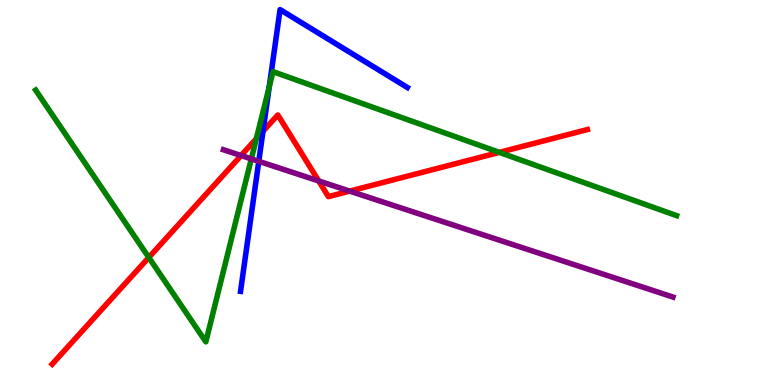[{'lines': ['blue', 'red'], 'intersections': [{'x': 3.39, 'y': 6.59}]}, {'lines': ['green', 'red'], 'intersections': [{'x': 1.92, 'y': 3.31}, {'x': 3.31, 'y': 6.4}, {'x': 6.44, 'y': 6.04}]}, {'lines': ['purple', 'red'], 'intersections': [{'x': 3.11, 'y': 5.96}, {'x': 4.11, 'y': 5.3}, {'x': 4.51, 'y': 5.04}]}, {'lines': ['blue', 'green'], 'intersections': [{'x': 3.47, 'y': 7.75}]}, {'lines': ['blue', 'purple'], 'intersections': [{'x': 3.34, 'y': 5.81}]}, {'lines': ['green', 'purple'], 'intersections': [{'x': 3.24, 'y': 5.87}]}]